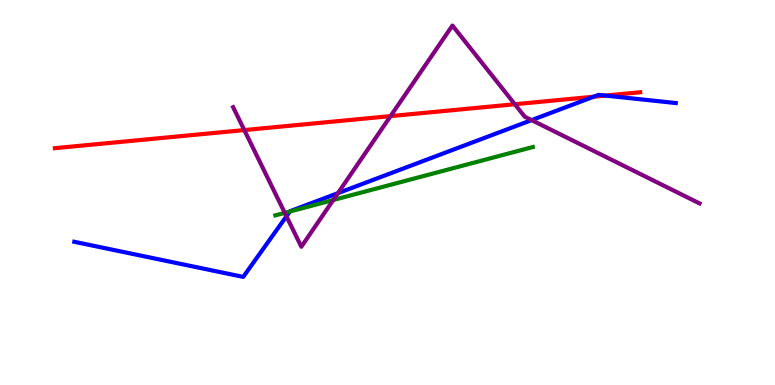[{'lines': ['blue', 'red'], 'intersections': [{'x': 7.66, 'y': 7.49}, {'x': 7.81, 'y': 7.52}]}, {'lines': ['green', 'red'], 'intersections': []}, {'lines': ['purple', 'red'], 'intersections': [{'x': 3.15, 'y': 6.62}, {'x': 5.04, 'y': 6.98}, {'x': 6.64, 'y': 7.29}]}, {'lines': ['blue', 'green'], 'intersections': [{'x': 3.74, 'y': 4.51}]}, {'lines': ['blue', 'purple'], 'intersections': [{'x': 3.7, 'y': 4.38}, {'x': 4.36, 'y': 4.98}, {'x': 6.86, 'y': 6.88}]}, {'lines': ['green', 'purple'], 'intersections': [{'x': 3.67, 'y': 4.47}, {'x': 4.3, 'y': 4.81}]}]